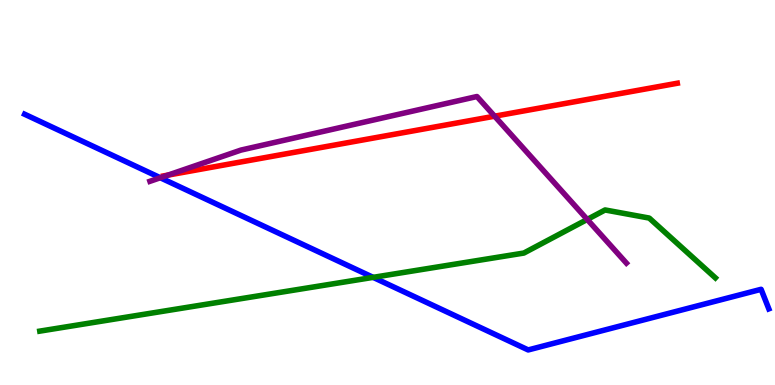[{'lines': ['blue', 'red'], 'intersections': []}, {'lines': ['green', 'red'], 'intersections': []}, {'lines': ['purple', 'red'], 'intersections': [{'x': 2.17, 'y': 5.45}, {'x': 6.38, 'y': 6.98}]}, {'lines': ['blue', 'green'], 'intersections': [{'x': 4.81, 'y': 2.8}]}, {'lines': ['blue', 'purple'], 'intersections': [{'x': 2.07, 'y': 5.38}]}, {'lines': ['green', 'purple'], 'intersections': [{'x': 7.58, 'y': 4.3}]}]